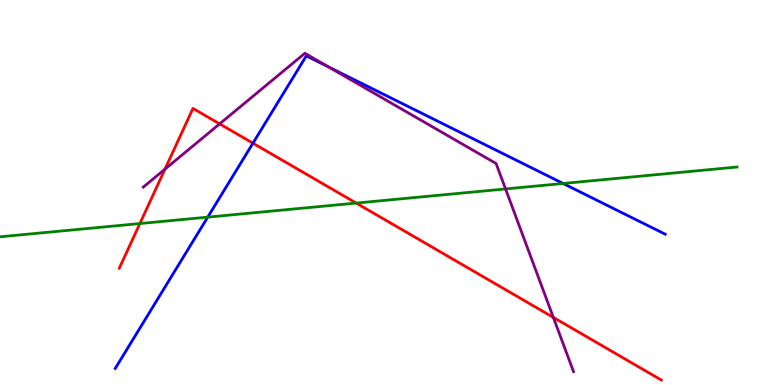[{'lines': ['blue', 'red'], 'intersections': [{'x': 3.26, 'y': 6.28}]}, {'lines': ['green', 'red'], 'intersections': [{'x': 1.8, 'y': 4.19}, {'x': 4.6, 'y': 4.73}]}, {'lines': ['purple', 'red'], 'intersections': [{'x': 2.13, 'y': 5.61}, {'x': 2.83, 'y': 6.78}, {'x': 7.14, 'y': 1.76}]}, {'lines': ['blue', 'green'], 'intersections': [{'x': 2.68, 'y': 4.36}, {'x': 7.27, 'y': 5.23}]}, {'lines': ['blue', 'purple'], 'intersections': [{'x': 4.24, 'y': 8.26}]}, {'lines': ['green', 'purple'], 'intersections': [{'x': 6.52, 'y': 5.09}]}]